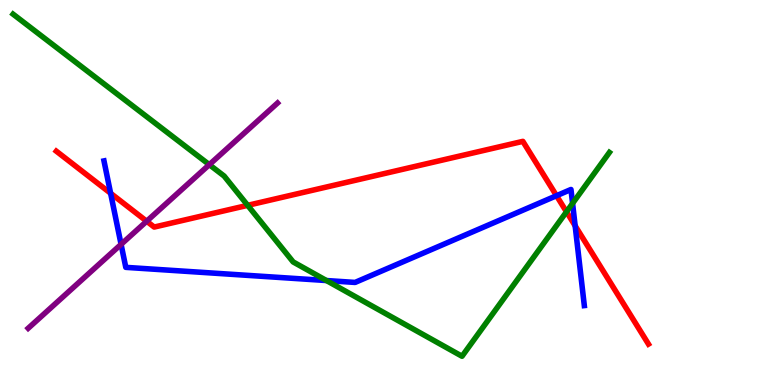[{'lines': ['blue', 'red'], 'intersections': [{'x': 1.43, 'y': 4.98}, {'x': 7.18, 'y': 4.92}, {'x': 7.42, 'y': 4.14}]}, {'lines': ['green', 'red'], 'intersections': [{'x': 3.2, 'y': 4.67}, {'x': 7.31, 'y': 4.5}]}, {'lines': ['purple', 'red'], 'intersections': [{'x': 1.89, 'y': 4.25}]}, {'lines': ['blue', 'green'], 'intersections': [{'x': 4.21, 'y': 2.71}, {'x': 7.39, 'y': 4.72}]}, {'lines': ['blue', 'purple'], 'intersections': [{'x': 1.56, 'y': 3.65}]}, {'lines': ['green', 'purple'], 'intersections': [{'x': 2.7, 'y': 5.72}]}]